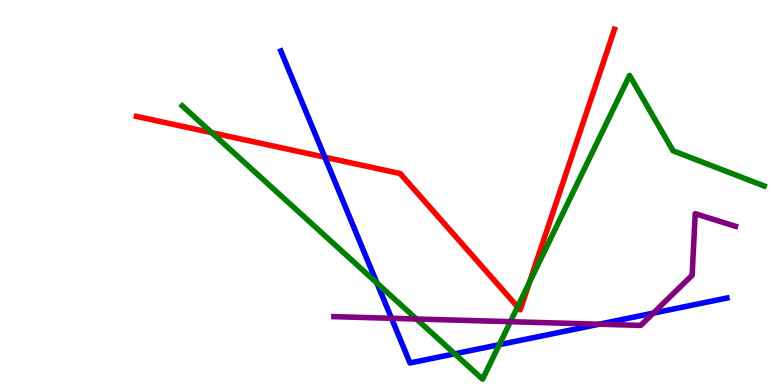[{'lines': ['blue', 'red'], 'intersections': [{'x': 4.19, 'y': 5.92}]}, {'lines': ['green', 'red'], 'intersections': [{'x': 2.73, 'y': 6.55}, {'x': 6.68, 'y': 2.03}, {'x': 6.83, 'y': 2.67}]}, {'lines': ['purple', 'red'], 'intersections': []}, {'lines': ['blue', 'green'], 'intersections': [{'x': 4.86, 'y': 2.65}, {'x': 5.87, 'y': 0.81}, {'x': 6.44, 'y': 1.05}]}, {'lines': ['blue', 'purple'], 'intersections': [{'x': 5.05, 'y': 1.73}, {'x': 7.73, 'y': 1.58}, {'x': 8.43, 'y': 1.87}]}, {'lines': ['green', 'purple'], 'intersections': [{'x': 5.37, 'y': 1.71}, {'x': 6.59, 'y': 1.64}]}]